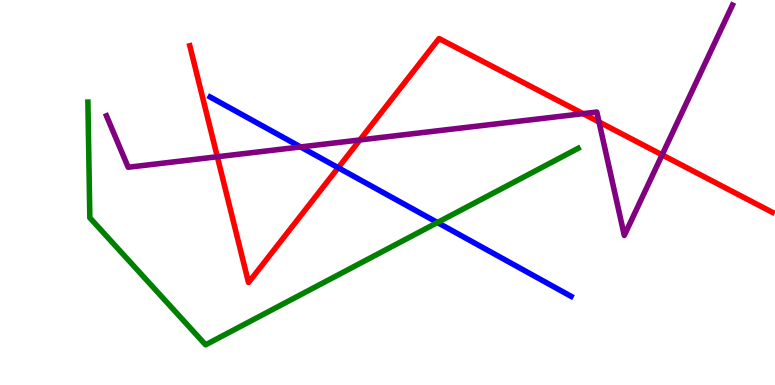[{'lines': ['blue', 'red'], 'intersections': [{'x': 4.36, 'y': 5.64}]}, {'lines': ['green', 'red'], 'intersections': []}, {'lines': ['purple', 'red'], 'intersections': [{'x': 2.8, 'y': 5.93}, {'x': 4.64, 'y': 6.36}, {'x': 7.52, 'y': 7.05}, {'x': 7.73, 'y': 6.83}, {'x': 8.54, 'y': 5.98}]}, {'lines': ['blue', 'green'], 'intersections': [{'x': 5.64, 'y': 4.22}]}, {'lines': ['blue', 'purple'], 'intersections': [{'x': 3.88, 'y': 6.18}]}, {'lines': ['green', 'purple'], 'intersections': []}]